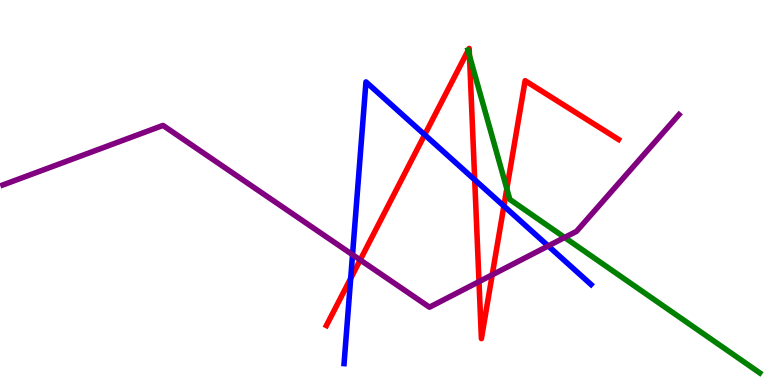[{'lines': ['blue', 'red'], 'intersections': [{'x': 4.52, 'y': 2.77}, {'x': 5.48, 'y': 6.5}, {'x': 6.13, 'y': 5.33}, {'x': 6.5, 'y': 4.65}]}, {'lines': ['green', 'red'], 'intersections': [{'x': 6.04, 'y': 8.69}, {'x': 6.06, 'y': 8.55}, {'x': 6.54, 'y': 5.1}]}, {'lines': ['purple', 'red'], 'intersections': [{'x': 4.65, 'y': 3.25}, {'x': 6.18, 'y': 2.68}, {'x': 6.35, 'y': 2.86}]}, {'lines': ['blue', 'green'], 'intersections': []}, {'lines': ['blue', 'purple'], 'intersections': [{'x': 4.55, 'y': 3.38}, {'x': 7.07, 'y': 3.61}]}, {'lines': ['green', 'purple'], 'intersections': [{'x': 7.29, 'y': 3.83}]}]